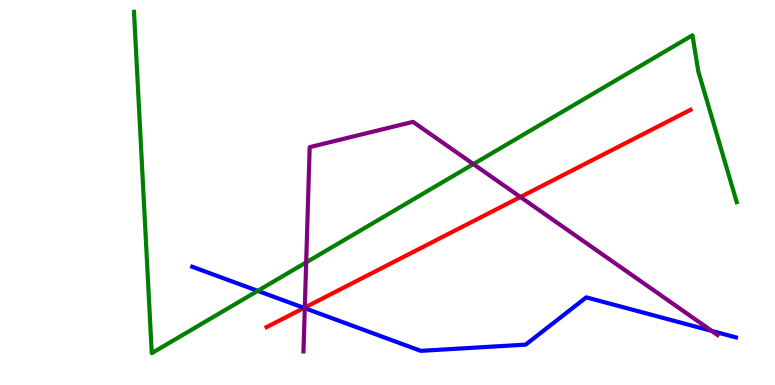[{'lines': ['blue', 'red'], 'intersections': [{'x': 3.92, 'y': 2.0}]}, {'lines': ['green', 'red'], 'intersections': []}, {'lines': ['purple', 'red'], 'intersections': [{'x': 3.93, 'y': 2.01}, {'x': 6.71, 'y': 4.88}]}, {'lines': ['blue', 'green'], 'intersections': [{'x': 3.33, 'y': 2.45}]}, {'lines': ['blue', 'purple'], 'intersections': [{'x': 3.93, 'y': 2.0}, {'x': 9.18, 'y': 1.4}]}, {'lines': ['green', 'purple'], 'intersections': [{'x': 3.95, 'y': 3.18}, {'x': 6.11, 'y': 5.74}]}]